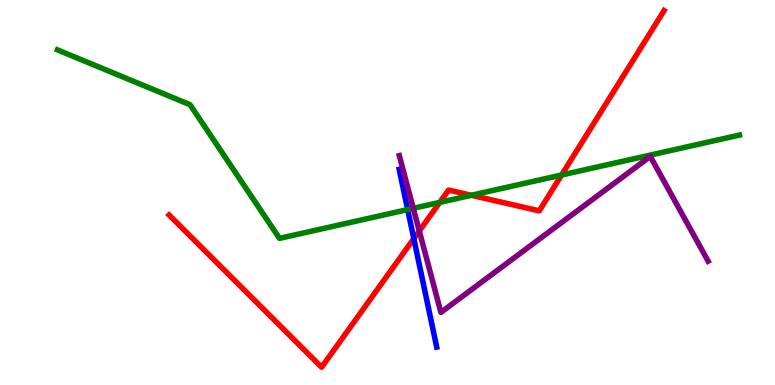[{'lines': ['blue', 'red'], 'intersections': [{'x': 5.34, 'y': 3.8}]}, {'lines': ['green', 'red'], 'intersections': [{'x': 5.67, 'y': 4.74}, {'x': 6.08, 'y': 4.93}, {'x': 7.25, 'y': 5.45}]}, {'lines': ['purple', 'red'], 'intersections': [{'x': 5.41, 'y': 4.0}]}, {'lines': ['blue', 'green'], 'intersections': [{'x': 5.26, 'y': 4.56}]}, {'lines': ['blue', 'purple'], 'intersections': []}, {'lines': ['green', 'purple'], 'intersections': [{'x': 5.33, 'y': 4.59}]}]